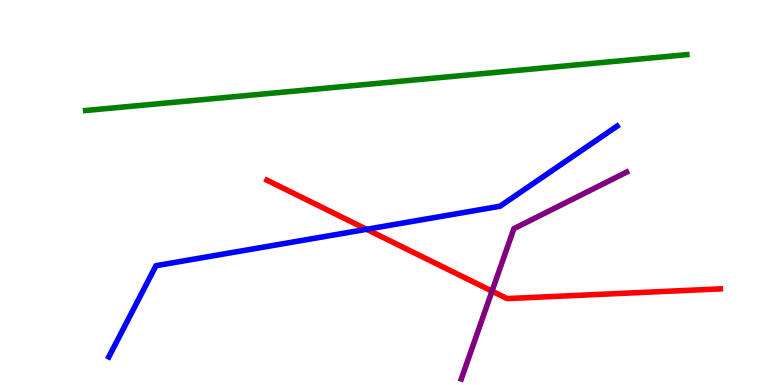[{'lines': ['blue', 'red'], 'intersections': [{'x': 4.73, 'y': 4.04}]}, {'lines': ['green', 'red'], 'intersections': []}, {'lines': ['purple', 'red'], 'intersections': [{'x': 6.35, 'y': 2.44}]}, {'lines': ['blue', 'green'], 'intersections': []}, {'lines': ['blue', 'purple'], 'intersections': []}, {'lines': ['green', 'purple'], 'intersections': []}]